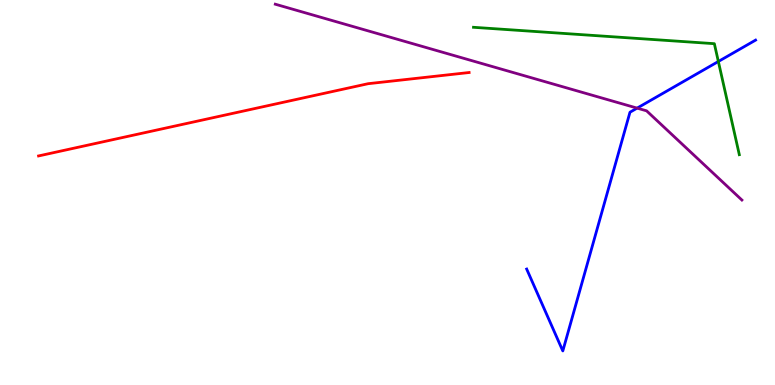[{'lines': ['blue', 'red'], 'intersections': []}, {'lines': ['green', 'red'], 'intersections': []}, {'lines': ['purple', 'red'], 'intersections': []}, {'lines': ['blue', 'green'], 'intersections': [{'x': 9.27, 'y': 8.4}]}, {'lines': ['blue', 'purple'], 'intersections': [{'x': 8.22, 'y': 7.19}]}, {'lines': ['green', 'purple'], 'intersections': []}]